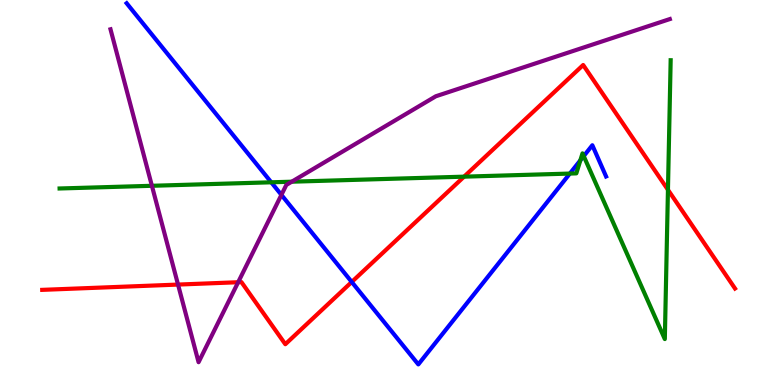[{'lines': ['blue', 'red'], 'intersections': [{'x': 4.54, 'y': 2.68}]}, {'lines': ['green', 'red'], 'intersections': [{'x': 5.99, 'y': 5.41}, {'x': 8.62, 'y': 5.07}]}, {'lines': ['purple', 'red'], 'intersections': [{'x': 2.3, 'y': 2.61}, {'x': 3.07, 'y': 2.67}]}, {'lines': ['blue', 'green'], 'intersections': [{'x': 3.5, 'y': 5.26}, {'x': 7.35, 'y': 5.49}, {'x': 7.49, 'y': 5.83}, {'x': 7.53, 'y': 5.95}]}, {'lines': ['blue', 'purple'], 'intersections': [{'x': 3.63, 'y': 4.94}]}, {'lines': ['green', 'purple'], 'intersections': [{'x': 1.96, 'y': 5.17}, {'x': 3.76, 'y': 5.28}]}]